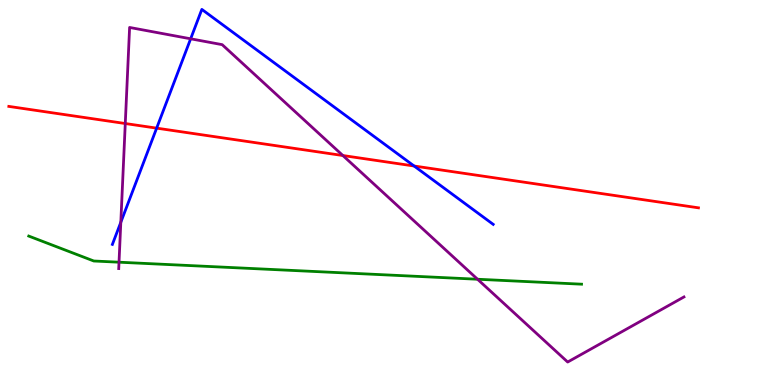[{'lines': ['blue', 'red'], 'intersections': [{'x': 2.02, 'y': 6.67}, {'x': 5.34, 'y': 5.69}]}, {'lines': ['green', 'red'], 'intersections': []}, {'lines': ['purple', 'red'], 'intersections': [{'x': 1.62, 'y': 6.79}, {'x': 4.42, 'y': 5.96}]}, {'lines': ['blue', 'green'], 'intersections': []}, {'lines': ['blue', 'purple'], 'intersections': [{'x': 1.56, 'y': 4.23}, {'x': 2.46, 'y': 8.99}]}, {'lines': ['green', 'purple'], 'intersections': [{'x': 1.54, 'y': 3.19}, {'x': 6.16, 'y': 2.75}]}]